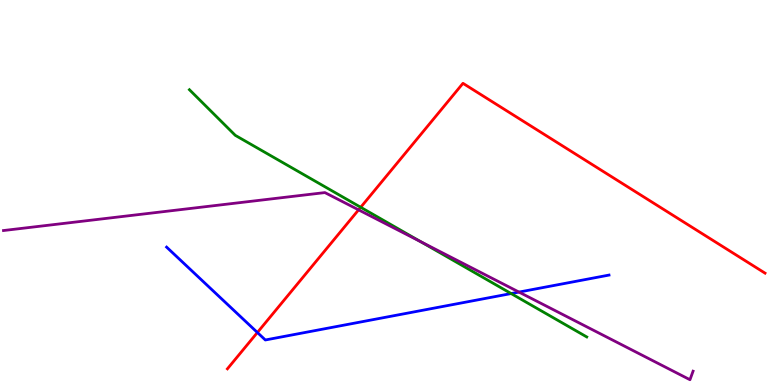[{'lines': ['blue', 'red'], 'intersections': [{'x': 3.32, 'y': 1.36}]}, {'lines': ['green', 'red'], 'intersections': [{'x': 4.65, 'y': 4.62}]}, {'lines': ['purple', 'red'], 'intersections': [{'x': 4.63, 'y': 4.55}]}, {'lines': ['blue', 'green'], 'intersections': [{'x': 6.6, 'y': 2.38}]}, {'lines': ['blue', 'purple'], 'intersections': [{'x': 6.7, 'y': 2.41}]}, {'lines': ['green', 'purple'], 'intersections': [{'x': 5.43, 'y': 3.72}]}]